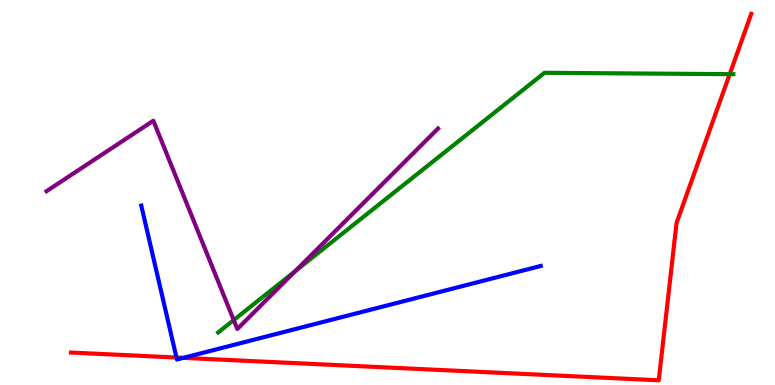[{'lines': ['blue', 'red'], 'intersections': [{'x': 2.28, 'y': 0.713}, {'x': 2.37, 'y': 0.705}]}, {'lines': ['green', 'red'], 'intersections': [{'x': 9.42, 'y': 8.07}]}, {'lines': ['purple', 'red'], 'intersections': []}, {'lines': ['blue', 'green'], 'intersections': []}, {'lines': ['blue', 'purple'], 'intersections': []}, {'lines': ['green', 'purple'], 'intersections': [{'x': 3.02, 'y': 1.69}, {'x': 3.81, 'y': 2.96}]}]